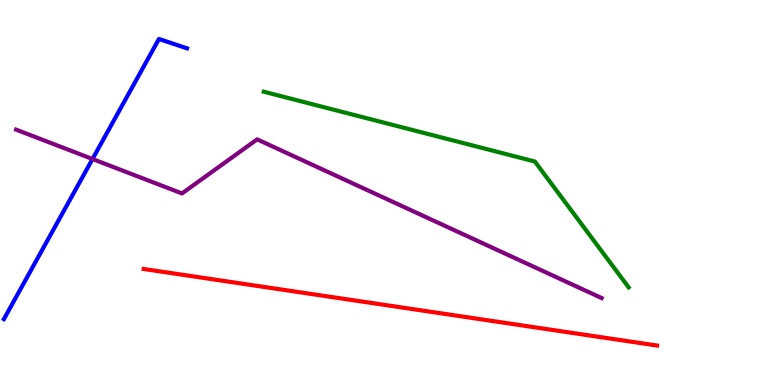[{'lines': ['blue', 'red'], 'intersections': []}, {'lines': ['green', 'red'], 'intersections': []}, {'lines': ['purple', 'red'], 'intersections': []}, {'lines': ['blue', 'green'], 'intersections': []}, {'lines': ['blue', 'purple'], 'intersections': [{'x': 1.19, 'y': 5.87}]}, {'lines': ['green', 'purple'], 'intersections': []}]